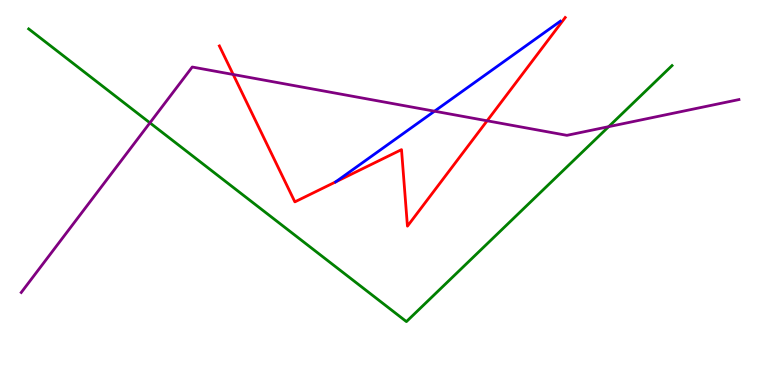[{'lines': ['blue', 'red'], 'intersections': []}, {'lines': ['green', 'red'], 'intersections': []}, {'lines': ['purple', 'red'], 'intersections': [{'x': 3.01, 'y': 8.07}, {'x': 6.29, 'y': 6.86}]}, {'lines': ['blue', 'green'], 'intersections': []}, {'lines': ['blue', 'purple'], 'intersections': [{'x': 5.61, 'y': 7.11}]}, {'lines': ['green', 'purple'], 'intersections': [{'x': 1.93, 'y': 6.81}, {'x': 7.85, 'y': 6.71}]}]